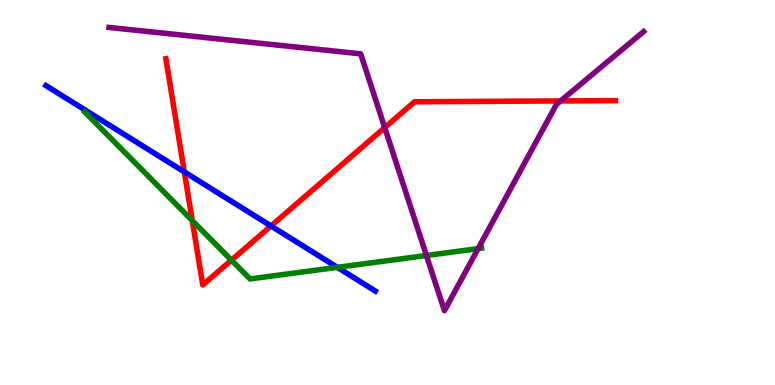[{'lines': ['blue', 'red'], 'intersections': [{'x': 2.38, 'y': 5.53}, {'x': 3.5, 'y': 4.13}]}, {'lines': ['green', 'red'], 'intersections': [{'x': 2.48, 'y': 4.27}, {'x': 2.99, 'y': 3.24}]}, {'lines': ['purple', 'red'], 'intersections': [{'x': 4.96, 'y': 6.69}, {'x': 7.23, 'y': 7.38}]}, {'lines': ['blue', 'green'], 'intersections': [{'x': 4.35, 'y': 3.06}]}, {'lines': ['blue', 'purple'], 'intersections': []}, {'lines': ['green', 'purple'], 'intersections': [{'x': 5.5, 'y': 3.36}, {'x': 6.17, 'y': 3.54}]}]